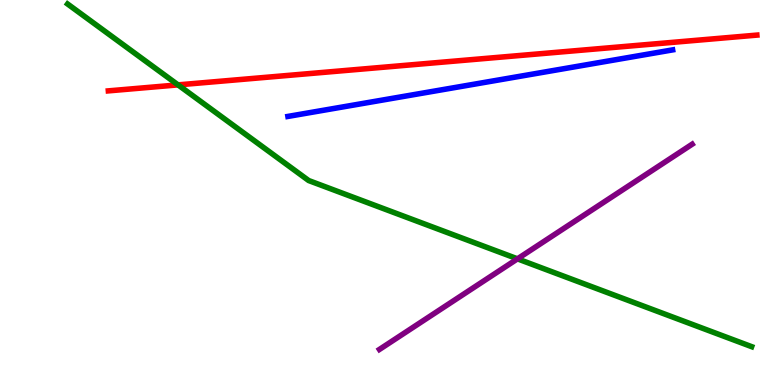[{'lines': ['blue', 'red'], 'intersections': []}, {'lines': ['green', 'red'], 'intersections': [{'x': 2.3, 'y': 7.8}]}, {'lines': ['purple', 'red'], 'intersections': []}, {'lines': ['blue', 'green'], 'intersections': []}, {'lines': ['blue', 'purple'], 'intersections': []}, {'lines': ['green', 'purple'], 'intersections': [{'x': 6.68, 'y': 3.28}]}]